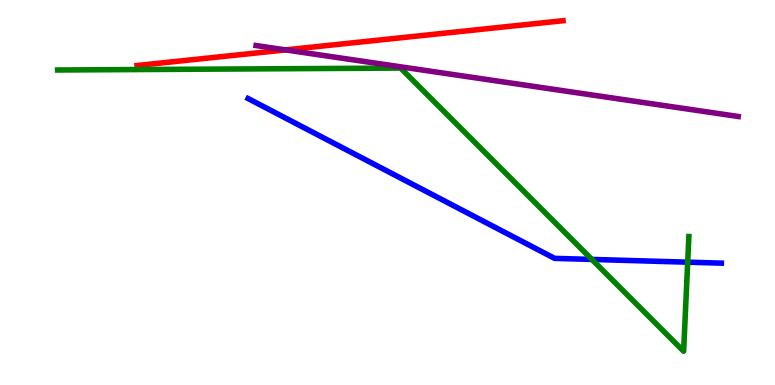[{'lines': ['blue', 'red'], 'intersections': []}, {'lines': ['green', 'red'], 'intersections': []}, {'lines': ['purple', 'red'], 'intersections': [{'x': 3.68, 'y': 8.7}]}, {'lines': ['blue', 'green'], 'intersections': [{'x': 7.64, 'y': 3.26}, {'x': 8.87, 'y': 3.19}]}, {'lines': ['blue', 'purple'], 'intersections': []}, {'lines': ['green', 'purple'], 'intersections': []}]